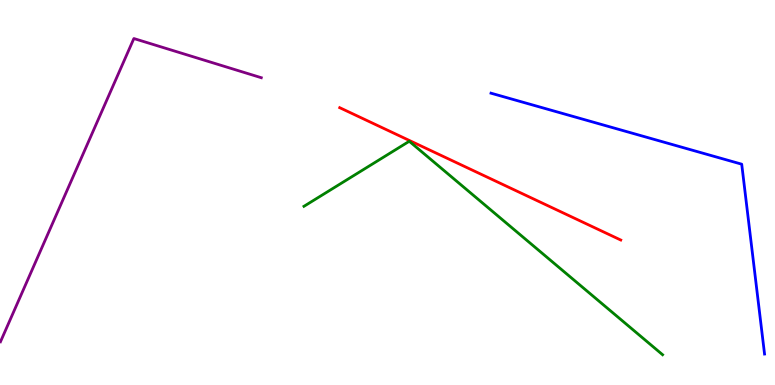[{'lines': ['blue', 'red'], 'intersections': []}, {'lines': ['green', 'red'], 'intersections': []}, {'lines': ['purple', 'red'], 'intersections': []}, {'lines': ['blue', 'green'], 'intersections': []}, {'lines': ['blue', 'purple'], 'intersections': []}, {'lines': ['green', 'purple'], 'intersections': []}]